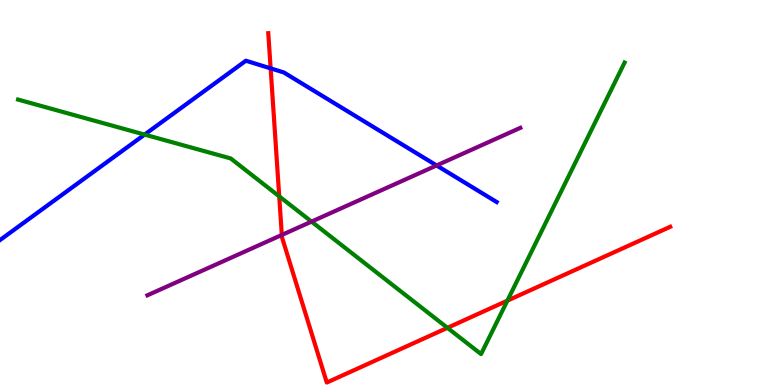[{'lines': ['blue', 'red'], 'intersections': [{'x': 3.49, 'y': 8.22}]}, {'lines': ['green', 'red'], 'intersections': [{'x': 3.6, 'y': 4.9}, {'x': 5.77, 'y': 1.49}, {'x': 6.55, 'y': 2.19}]}, {'lines': ['purple', 'red'], 'intersections': [{'x': 3.64, 'y': 3.9}]}, {'lines': ['blue', 'green'], 'intersections': [{'x': 1.87, 'y': 6.5}]}, {'lines': ['blue', 'purple'], 'intersections': [{'x': 5.63, 'y': 5.7}]}, {'lines': ['green', 'purple'], 'intersections': [{'x': 4.02, 'y': 4.24}]}]